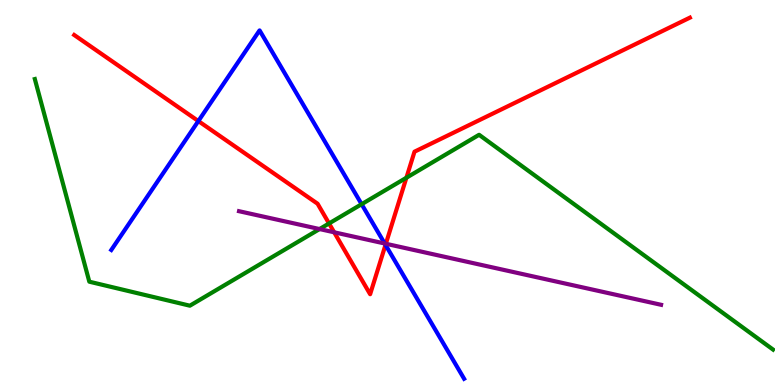[{'lines': ['blue', 'red'], 'intersections': [{'x': 2.56, 'y': 6.86}, {'x': 4.97, 'y': 3.64}]}, {'lines': ['green', 'red'], 'intersections': [{'x': 4.25, 'y': 4.2}, {'x': 5.24, 'y': 5.38}]}, {'lines': ['purple', 'red'], 'intersections': [{'x': 4.31, 'y': 3.97}, {'x': 4.98, 'y': 3.67}]}, {'lines': ['blue', 'green'], 'intersections': [{'x': 4.67, 'y': 4.7}]}, {'lines': ['blue', 'purple'], 'intersections': [{'x': 4.96, 'y': 3.68}]}, {'lines': ['green', 'purple'], 'intersections': [{'x': 4.12, 'y': 4.05}]}]